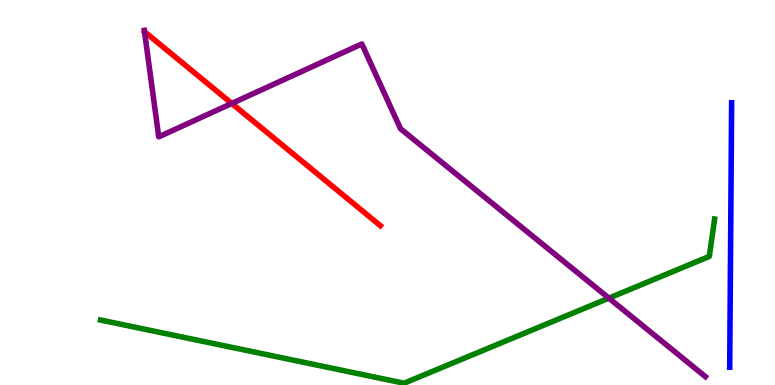[{'lines': ['blue', 'red'], 'intersections': []}, {'lines': ['green', 'red'], 'intersections': []}, {'lines': ['purple', 'red'], 'intersections': [{'x': 2.99, 'y': 7.31}]}, {'lines': ['blue', 'green'], 'intersections': []}, {'lines': ['blue', 'purple'], 'intersections': []}, {'lines': ['green', 'purple'], 'intersections': [{'x': 7.86, 'y': 2.26}]}]